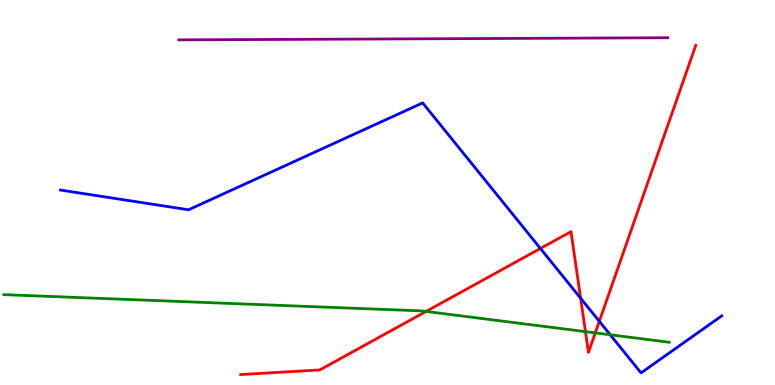[{'lines': ['blue', 'red'], 'intersections': [{'x': 6.97, 'y': 3.55}, {'x': 7.49, 'y': 2.25}, {'x': 7.73, 'y': 1.65}]}, {'lines': ['green', 'red'], 'intersections': [{'x': 5.5, 'y': 1.91}, {'x': 7.55, 'y': 1.39}, {'x': 7.68, 'y': 1.35}]}, {'lines': ['purple', 'red'], 'intersections': []}, {'lines': ['blue', 'green'], 'intersections': [{'x': 7.87, 'y': 1.3}]}, {'lines': ['blue', 'purple'], 'intersections': []}, {'lines': ['green', 'purple'], 'intersections': []}]